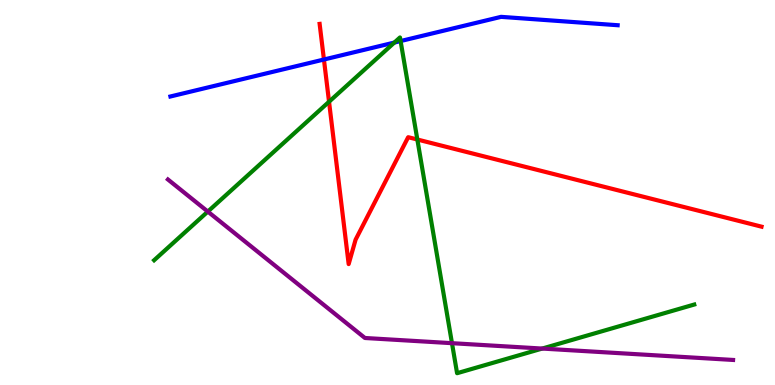[{'lines': ['blue', 'red'], 'intersections': [{'x': 4.18, 'y': 8.45}]}, {'lines': ['green', 'red'], 'intersections': [{'x': 4.25, 'y': 7.36}, {'x': 5.39, 'y': 6.38}]}, {'lines': ['purple', 'red'], 'intersections': []}, {'lines': ['blue', 'green'], 'intersections': [{'x': 5.09, 'y': 8.89}, {'x': 5.17, 'y': 8.93}]}, {'lines': ['blue', 'purple'], 'intersections': []}, {'lines': ['green', 'purple'], 'intersections': [{'x': 2.68, 'y': 4.5}, {'x': 5.83, 'y': 1.09}, {'x': 7.0, 'y': 0.946}]}]